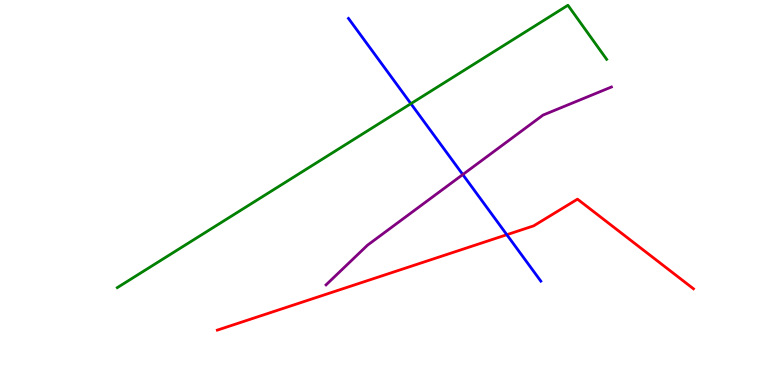[{'lines': ['blue', 'red'], 'intersections': [{'x': 6.54, 'y': 3.9}]}, {'lines': ['green', 'red'], 'intersections': []}, {'lines': ['purple', 'red'], 'intersections': []}, {'lines': ['blue', 'green'], 'intersections': [{'x': 5.3, 'y': 7.31}]}, {'lines': ['blue', 'purple'], 'intersections': [{'x': 5.97, 'y': 5.47}]}, {'lines': ['green', 'purple'], 'intersections': []}]